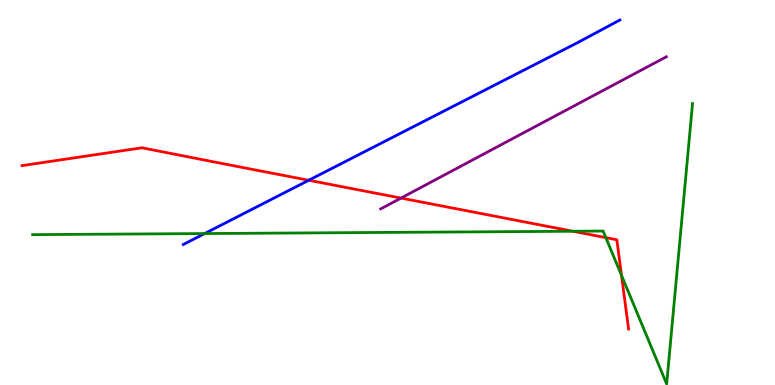[{'lines': ['blue', 'red'], 'intersections': [{'x': 3.98, 'y': 5.32}]}, {'lines': ['green', 'red'], 'intersections': [{'x': 7.39, 'y': 3.99}, {'x': 7.82, 'y': 3.83}, {'x': 8.02, 'y': 2.85}]}, {'lines': ['purple', 'red'], 'intersections': [{'x': 5.17, 'y': 4.86}]}, {'lines': ['blue', 'green'], 'intersections': [{'x': 2.64, 'y': 3.93}]}, {'lines': ['blue', 'purple'], 'intersections': []}, {'lines': ['green', 'purple'], 'intersections': []}]